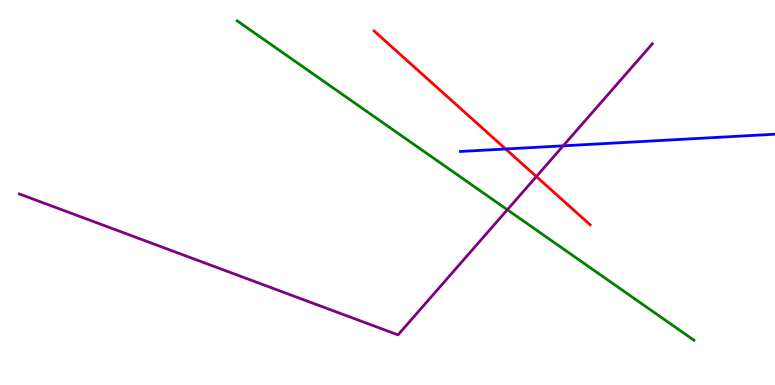[{'lines': ['blue', 'red'], 'intersections': [{'x': 6.52, 'y': 6.13}]}, {'lines': ['green', 'red'], 'intersections': []}, {'lines': ['purple', 'red'], 'intersections': [{'x': 6.92, 'y': 5.41}]}, {'lines': ['blue', 'green'], 'intersections': []}, {'lines': ['blue', 'purple'], 'intersections': [{'x': 7.27, 'y': 6.21}]}, {'lines': ['green', 'purple'], 'intersections': [{'x': 6.55, 'y': 4.55}]}]